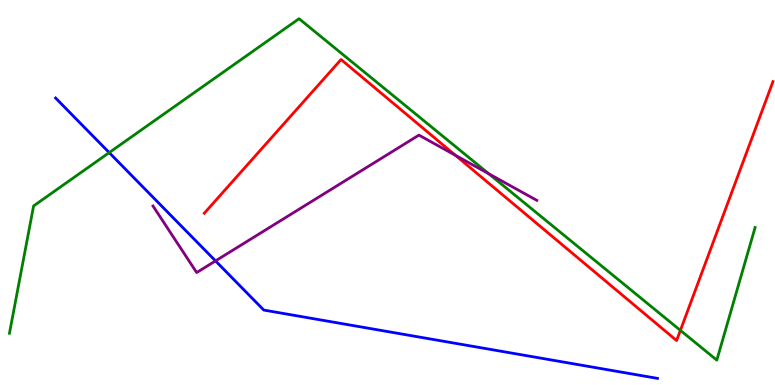[{'lines': ['blue', 'red'], 'intersections': []}, {'lines': ['green', 'red'], 'intersections': [{'x': 8.78, 'y': 1.42}]}, {'lines': ['purple', 'red'], 'intersections': [{'x': 5.88, 'y': 5.97}]}, {'lines': ['blue', 'green'], 'intersections': [{'x': 1.41, 'y': 6.04}]}, {'lines': ['blue', 'purple'], 'intersections': [{'x': 2.78, 'y': 3.22}]}, {'lines': ['green', 'purple'], 'intersections': [{'x': 6.31, 'y': 5.49}]}]